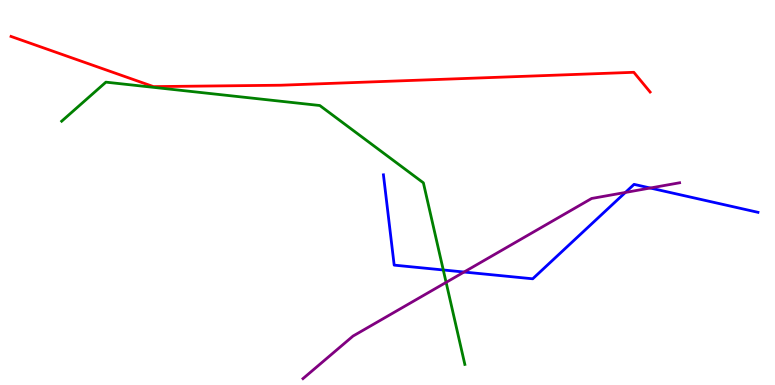[{'lines': ['blue', 'red'], 'intersections': []}, {'lines': ['green', 'red'], 'intersections': []}, {'lines': ['purple', 'red'], 'intersections': []}, {'lines': ['blue', 'green'], 'intersections': [{'x': 5.72, 'y': 2.99}]}, {'lines': ['blue', 'purple'], 'intersections': [{'x': 5.99, 'y': 2.93}, {'x': 8.07, 'y': 5.0}, {'x': 8.39, 'y': 5.12}]}, {'lines': ['green', 'purple'], 'intersections': [{'x': 5.76, 'y': 2.67}]}]